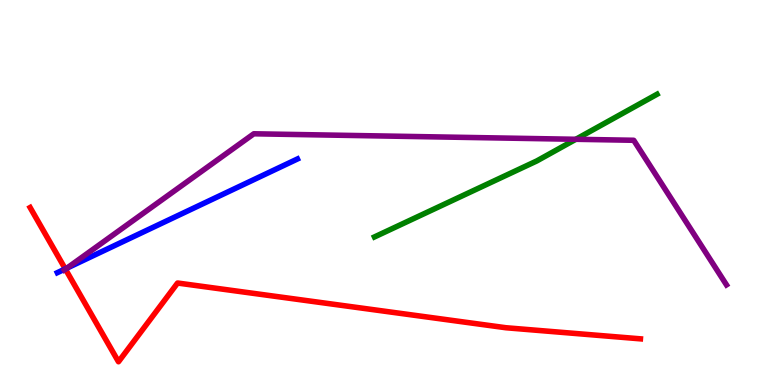[{'lines': ['blue', 'red'], 'intersections': [{'x': 0.842, 'y': 3.02}]}, {'lines': ['green', 'red'], 'intersections': []}, {'lines': ['purple', 'red'], 'intersections': [{'x': 0.844, 'y': 3.01}]}, {'lines': ['blue', 'green'], 'intersections': []}, {'lines': ['blue', 'purple'], 'intersections': [{'x': 0.863, 'y': 3.03}]}, {'lines': ['green', 'purple'], 'intersections': [{'x': 7.43, 'y': 6.38}]}]